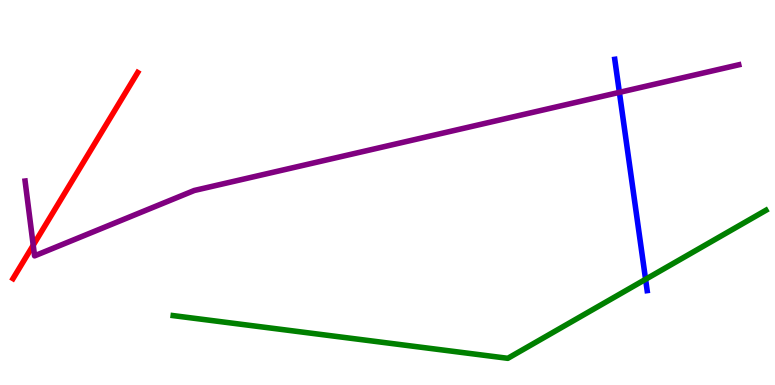[{'lines': ['blue', 'red'], 'intersections': []}, {'lines': ['green', 'red'], 'intersections': []}, {'lines': ['purple', 'red'], 'intersections': [{'x': 0.429, 'y': 3.63}]}, {'lines': ['blue', 'green'], 'intersections': [{'x': 8.33, 'y': 2.75}]}, {'lines': ['blue', 'purple'], 'intersections': [{'x': 7.99, 'y': 7.6}]}, {'lines': ['green', 'purple'], 'intersections': []}]